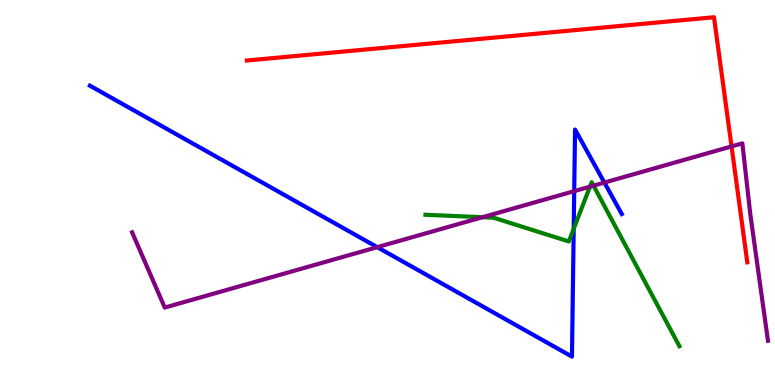[{'lines': ['blue', 'red'], 'intersections': []}, {'lines': ['green', 'red'], 'intersections': []}, {'lines': ['purple', 'red'], 'intersections': [{'x': 9.44, 'y': 6.2}]}, {'lines': ['blue', 'green'], 'intersections': [{'x': 7.4, 'y': 4.06}]}, {'lines': ['blue', 'purple'], 'intersections': [{'x': 4.87, 'y': 3.58}, {'x': 7.41, 'y': 5.04}, {'x': 7.8, 'y': 5.26}]}, {'lines': ['green', 'purple'], 'intersections': [{'x': 6.23, 'y': 4.36}, {'x': 7.61, 'y': 5.15}, {'x': 7.66, 'y': 5.18}]}]